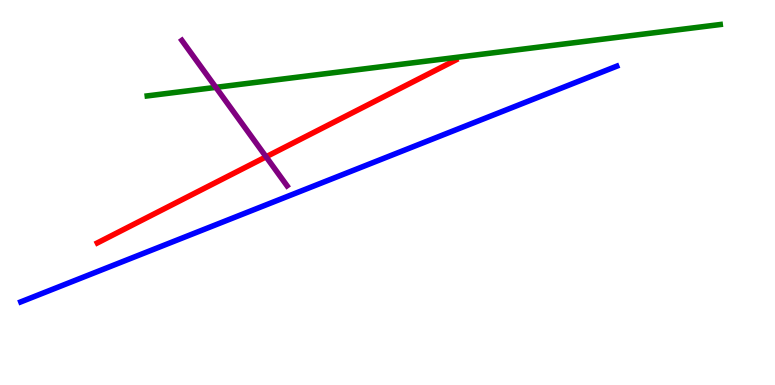[{'lines': ['blue', 'red'], 'intersections': []}, {'lines': ['green', 'red'], 'intersections': []}, {'lines': ['purple', 'red'], 'intersections': [{'x': 3.43, 'y': 5.93}]}, {'lines': ['blue', 'green'], 'intersections': []}, {'lines': ['blue', 'purple'], 'intersections': []}, {'lines': ['green', 'purple'], 'intersections': [{'x': 2.79, 'y': 7.73}]}]